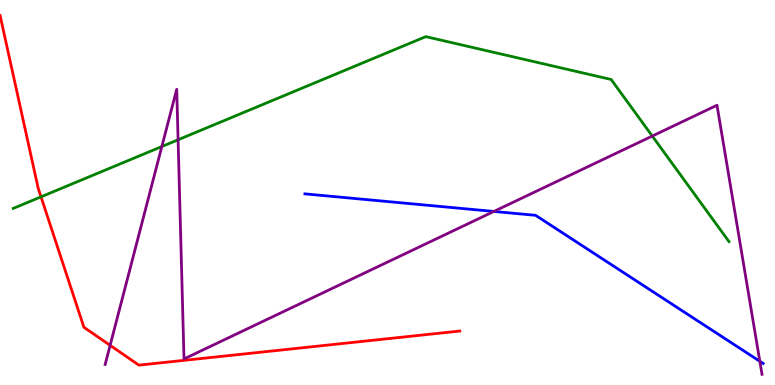[{'lines': ['blue', 'red'], 'intersections': []}, {'lines': ['green', 'red'], 'intersections': [{'x': 0.529, 'y': 4.89}]}, {'lines': ['purple', 'red'], 'intersections': [{'x': 1.42, 'y': 1.03}]}, {'lines': ['blue', 'green'], 'intersections': []}, {'lines': ['blue', 'purple'], 'intersections': [{'x': 6.37, 'y': 4.51}, {'x': 9.8, 'y': 0.616}]}, {'lines': ['green', 'purple'], 'intersections': [{'x': 2.09, 'y': 6.19}, {'x': 2.3, 'y': 6.37}, {'x': 8.42, 'y': 6.47}]}]